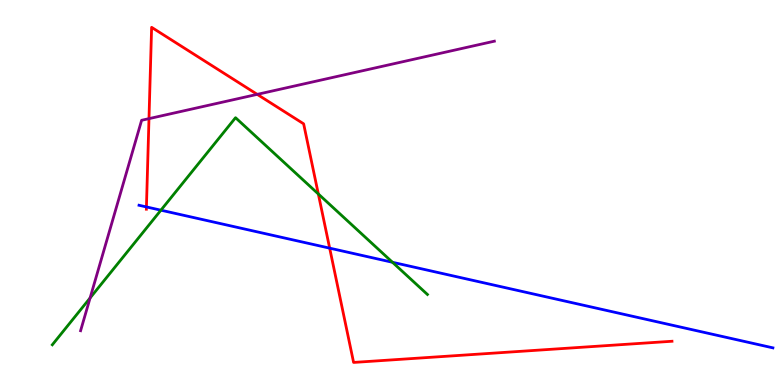[{'lines': ['blue', 'red'], 'intersections': [{'x': 1.89, 'y': 4.63}, {'x': 4.25, 'y': 3.55}]}, {'lines': ['green', 'red'], 'intersections': [{'x': 4.11, 'y': 4.96}]}, {'lines': ['purple', 'red'], 'intersections': [{'x': 1.92, 'y': 6.92}, {'x': 3.32, 'y': 7.55}]}, {'lines': ['blue', 'green'], 'intersections': [{'x': 2.08, 'y': 4.54}, {'x': 5.06, 'y': 3.19}]}, {'lines': ['blue', 'purple'], 'intersections': []}, {'lines': ['green', 'purple'], 'intersections': [{'x': 1.16, 'y': 2.26}]}]